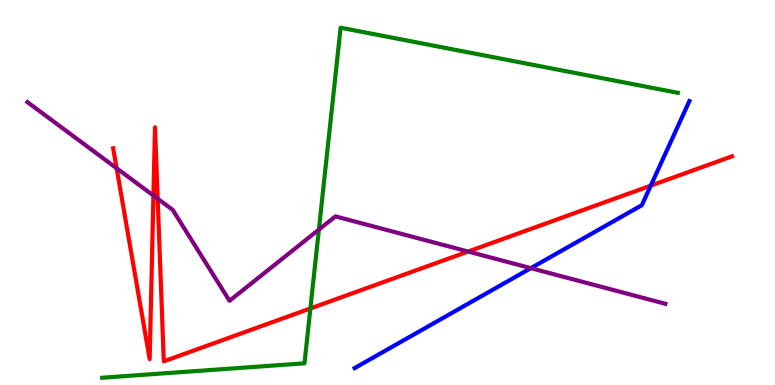[{'lines': ['blue', 'red'], 'intersections': [{'x': 8.4, 'y': 5.18}]}, {'lines': ['green', 'red'], 'intersections': [{'x': 4.0, 'y': 1.99}]}, {'lines': ['purple', 'red'], 'intersections': [{'x': 1.5, 'y': 5.63}, {'x': 1.98, 'y': 4.92}, {'x': 2.03, 'y': 4.84}, {'x': 6.04, 'y': 3.47}]}, {'lines': ['blue', 'green'], 'intersections': []}, {'lines': ['blue', 'purple'], 'intersections': [{'x': 6.85, 'y': 3.03}]}, {'lines': ['green', 'purple'], 'intersections': [{'x': 4.11, 'y': 4.04}]}]